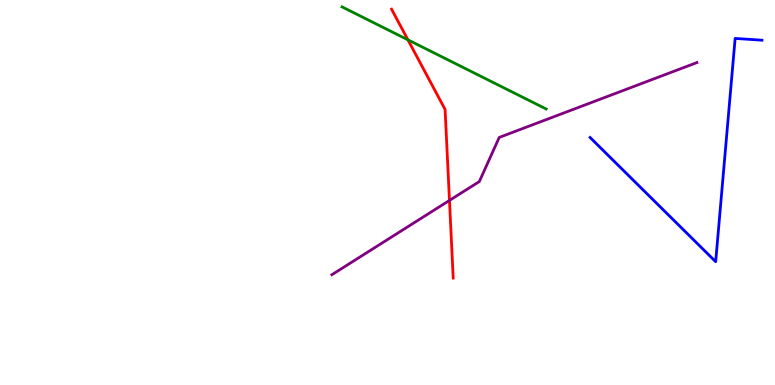[{'lines': ['blue', 'red'], 'intersections': []}, {'lines': ['green', 'red'], 'intersections': [{'x': 5.26, 'y': 8.97}]}, {'lines': ['purple', 'red'], 'intersections': [{'x': 5.8, 'y': 4.79}]}, {'lines': ['blue', 'green'], 'intersections': []}, {'lines': ['blue', 'purple'], 'intersections': []}, {'lines': ['green', 'purple'], 'intersections': []}]